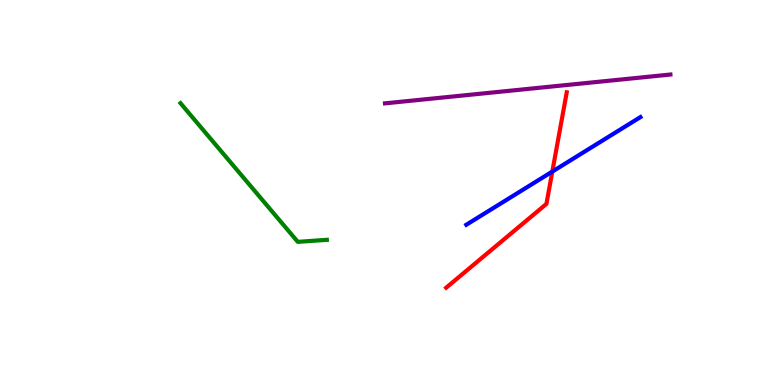[{'lines': ['blue', 'red'], 'intersections': [{'x': 7.13, 'y': 5.54}]}, {'lines': ['green', 'red'], 'intersections': []}, {'lines': ['purple', 'red'], 'intersections': []}, {'lines': ['blue', 'green'], 'intersections': []}, {'lines': ['blue', 'purple'], 'intersections': []}, {'lines': ['green', 'purple'], 'intersections': []}]